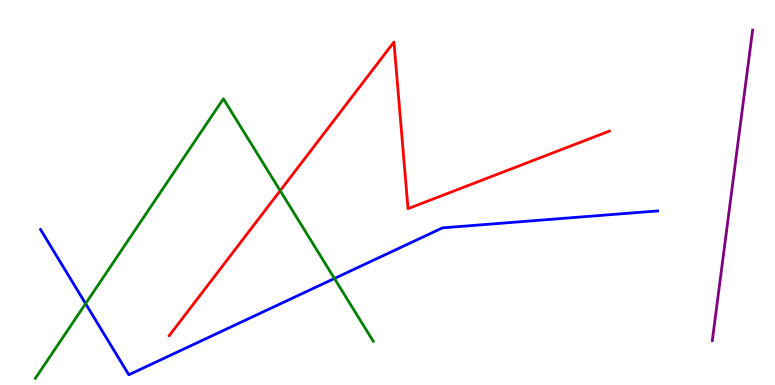[{'lines': ['blue', 'red'], 'intersections': []}, {'lines': ['green', 'red'], 'intersections': [{'x': 3.62, 'y': 5.05}]}, {'lines': ['purple', 'red'], 'intersections': []}, {'lines': ['blue', 'green'], 'intersections': [{'x': 1.1, 'y': 2.11}, {'x': 4.32, 'y': 2.77}]}, {'lines': ['blue', 'purple'], 'intersections': []}, {'lines': ['green', 'purple'], 'intersections': []}]